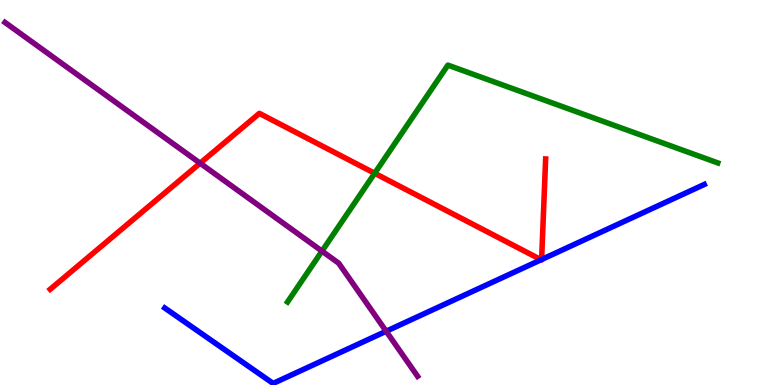[{'lines': ['blue', 'red'], 'intersections': [{'x': 6.98, 'y': 3.25}, {'x': 6.99, 'y': 3.26}]}, {'lines': ['green', 'red'], 'intersections': [{'x': 4.83, 'y': 5.5}]}, {'lines': ['purple', 'red'], 'intersections': [{'x': 2.58, 'y': 5.76}]}, {'lines': ['blue', 'green'], 'intersections': []}, {'lines': ['blue', 'purple'], 'intersections': [{'x': 4.98, 'y': 1.4}]}, {'lines': ['green', 'purple'], 'intersections': [{'x': 4.15, 'y': 3.48}]}]